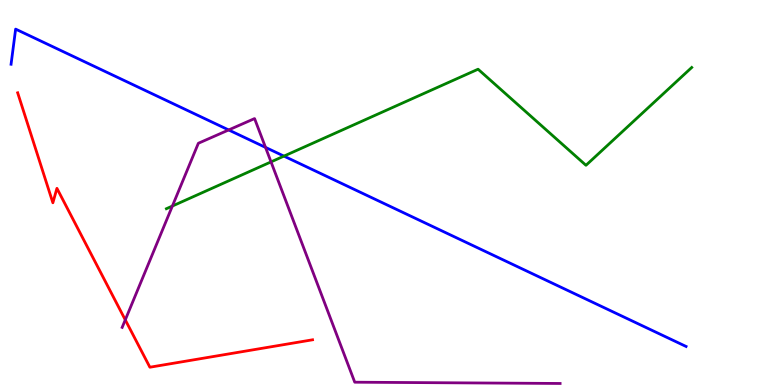[{'lines': ['blue', 'red'], 'intersections': []}, {'lines': ['green', 'red'], 'intersections': []}, {'lines': ['purple', 'red'], 'intersections': [{'x': 1.62, 'y': 1.69}]}, {'lines': ['blue', 'green'], 'intersections': [{'x': 3.66, 'y': 5.95}]}, {'lines': ['blue', 'purple'], 'intersections': [{'x': 2.95, 'y': 6.62}, {'x': 3.43, 'y': 6.17}]}, {'lines': ['green', 'purple'], 'intersections': [{'x': 2.22, 'y': 4.65}, {'x': 3.5, 'y': 5.8}]}]